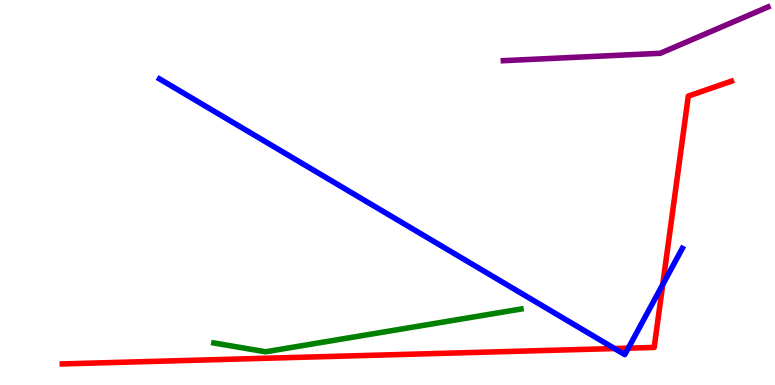[{'lines': ['blue', 'red'], 'intersections': [{'x': 7.93, 'y': 0.947}, {'x': 8.11, 'y': 0.957}, {'x': 8.55, 'y': 2.61}]}, {'lines': ['green', 'red'], 'intersections': []}, {'lines': ['purple', 'red'], 'intersections': []}, {'lines': ['blue', 'green'], 'intersections': []}, {'lines': ['blue', 'purple'], 'intersections': []}, {'lines': ['green', 'purple'], 'intersections': []}]